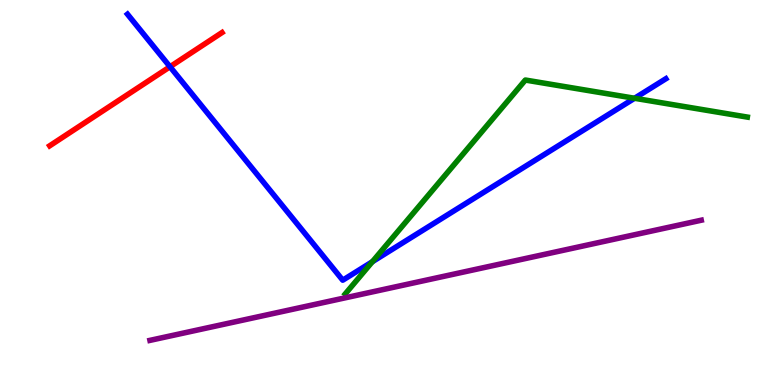[{'lines': ['blue', 'red'], 'intersections': [{'x': 2.19, 'y': 8.27}]}, {'lines': ['green', 'red'], 'intersections': []}, {'lines': ['purple', 'red'], 'intersections': []}, {'lines': ['blue', 'green'], 'intersections': [{'x': 4.8, 'y': 3.2}, {'x': 8.19, 'y': 7.45}]}, {'lines': ['blue', 'purple'], 'intersections': []}, {'lines': ['green', 'purple'], 'intersections': []}]